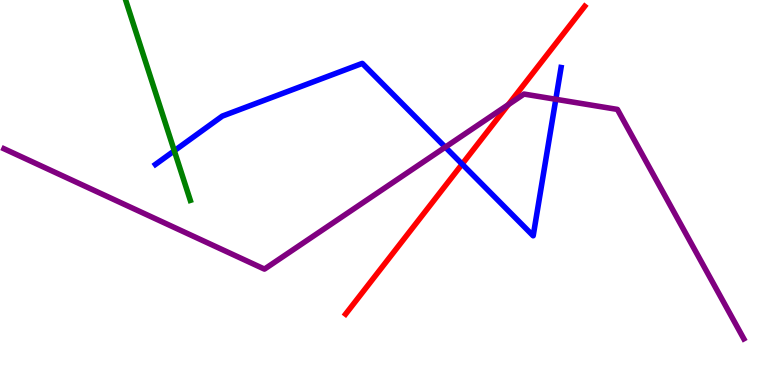[{'lines': ['blue', 'red'], 'intersections': [{'x': 5.96, 'y': 5.74}]}, {'lines': ['green', 'red'], 'intersections': []}, {'lines': ['purple', 'red'], 'intersections': [{'x': 6.56, 'y': 7.28}]}, {'lines': ['blue', 'green'], 'intersections': [{'x': 2.25, 'y': 6.08}]}, {'lines': ['blue', 'purple'], 'intersections': [{'x': 5.75, 'y': 6.18}, {'x': 7.17, 'y': 7.42}]}, {'lines': ['green', 'purple'], 'intersections': []}]